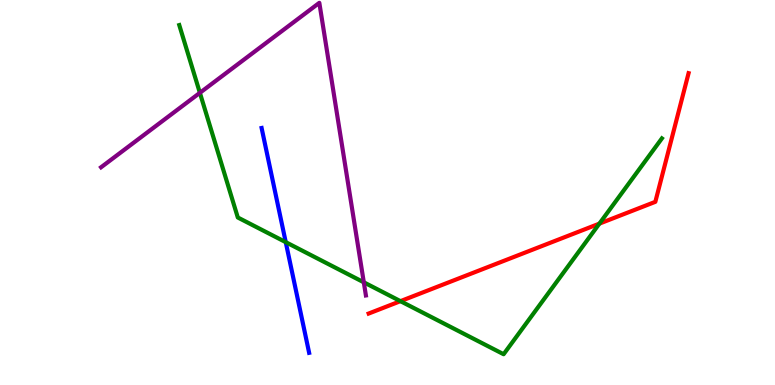[{'lines': ['blue', 'red'], 'intersections': []}, {'lines': ['green', 'red'], 'intersections': [{'x': 5.17, 'y': 2.18}, {'x': 7.73, 'y': 4.19}]}, {'lines': ['purple', 'red'], 'intersections': []}, {'lines': ['blue', 'green'], 'intersections': [{'x': 3.69, 'y': 3.71}]}, {'lines': ['blue', 'purple'], 'intersections': []}, {'lines': ['green', 'purple'], 'intersections': [{'x': 2.58, 'y': 7.59}, {'x': 4.69, 'y': 2.67}]}]